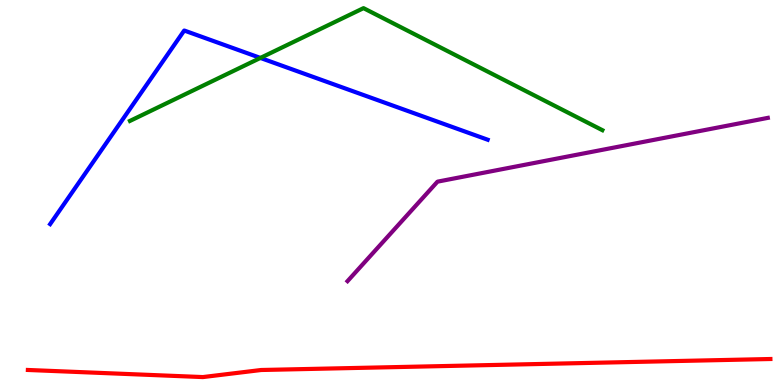[{'lines': ['blue', 'red'], 'intersections': []}, {'lines': ['green', 'red'], 'intersections': []}, {'lines': ['purple', 'red'], 'intersections': []}, {'lines': ['blue', 'green'], 'intersections': [{'x': 3.36, 'y': 8.5}]}, {'lines': ['blue', 'purple'], 'intersections': []}, {'lines': ['green', 'purple'], 'intersections': []}]